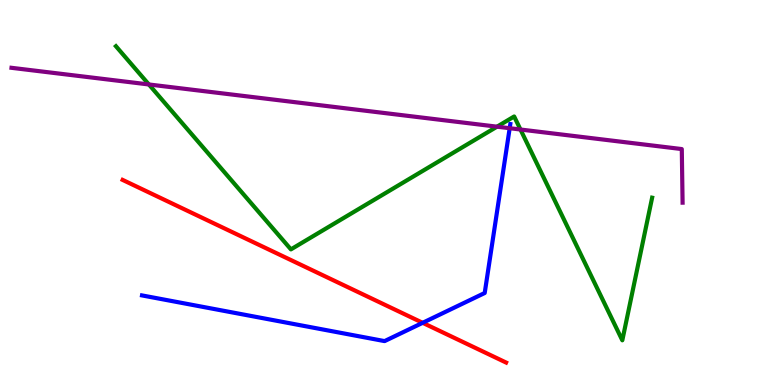[{'lines': ['blue', 'red'], 'intersections': [{'x': 5.45, 'y': 1.62}]}, {'lines': ['green', 'red'], 'intersections': []}, {'lines': ['purple', 'red'], 'intersections': []}, {'lines': ['blue', 'green'], 'intersections': []}, {'lines': ['blue', 'purple'], 'intersections': [{'x': 6.58, 'y': 6.67}]}, {'lines': ['green', 'purple'], 'intersections': [{'x': 1.92, 'y': 7.81}, {'x': 6.41, 'y': 6.71}, {'x': 6.72, 'y': 6.64}]}]